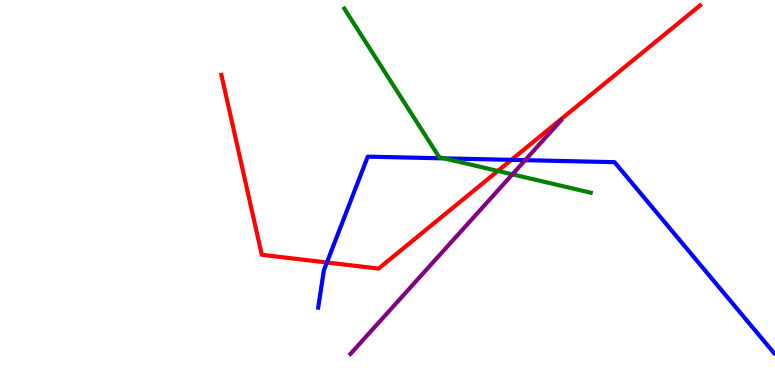[{'lines': ['blue', 'red'], 'intersections': [{'x': 4.22, 'y': 3.18}, {'x': 6.6, 'y': 5.85}]}, {'lines': ['green', 'red'], 'intersections': [{'x': 6.42, 'y': 5.56}]}, {'lines': ['purple', 'red'], 'intersections': []}, {'lines': ['blue', 'green'], 'intersections': [{'x': 5.73, 'y': 5.89}]}, {'lines': ['blue', 'purple'], 'intersections': [{'x': 6.78, 'y': 5.84}]}, {'lines': ['green', 'purple'], 'intersections': [{'x': 6.61, 'y': 5.47}]}]